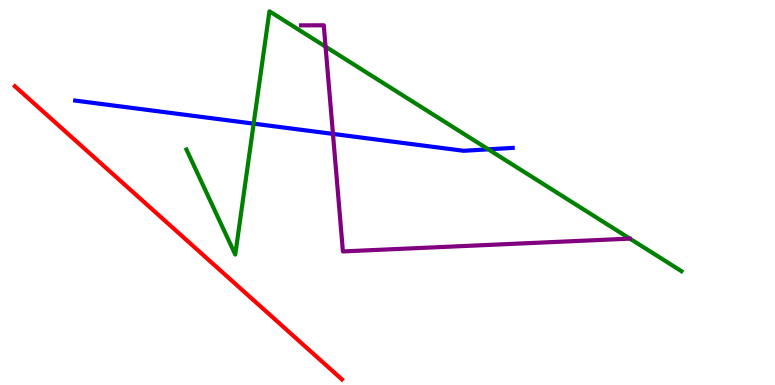[{'lines': ['blue', 'red'], 'intersections': []}, {'lines': ['green', 'red'], 'intersections': []}, {'lines': ['purple', 'red'], 'intersections': []}, {'lines': ['blue', 'green'], 'intersections': [{'x': 3.27, 'y': 6.79}, {'x': 6.3, 'y': 6.12}]}, {'lines': ['blue', 'purple'], 'intersections': [{'x': 4.3, 'y': 6.52}]}, {'lines': ['green', 'purple'], 'intersections': [{'x': 4.2, 'y': 8.79}]}]